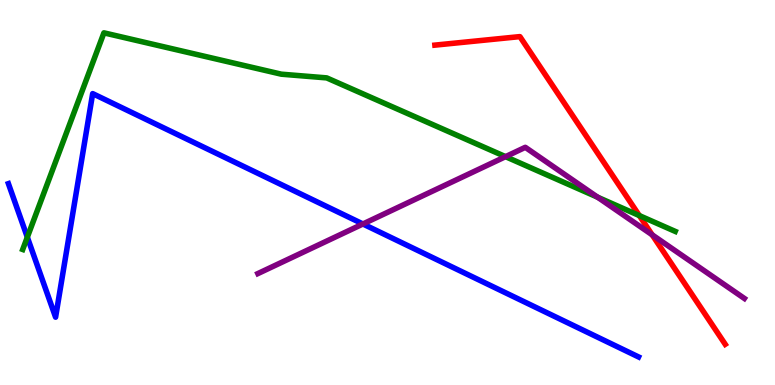[{'lines': ['blue', 'red'], 'intersections': []}, {'lines': ['green', 'red'], 'intersections': [{'x': 8.25, 'y': 4.4}]}, {'lines': ['purple', 'red'], 'intersections': [{'x': 8.42, 'y': 3.9}]}, {'lines': ['blue', 'green'], 'intersections': [{'x': 0.353, 'y': 3.84}]}, {'lines': ['blue', 'purple'], 'intersections': [{'x': 4.68, 'y': 4.18}]}, {'lines': ['green', 'purple'], 'intersections': [{'x': 6.52, 'y': 5.93}, {'x': 7.71, 'y': 4.88}]}]